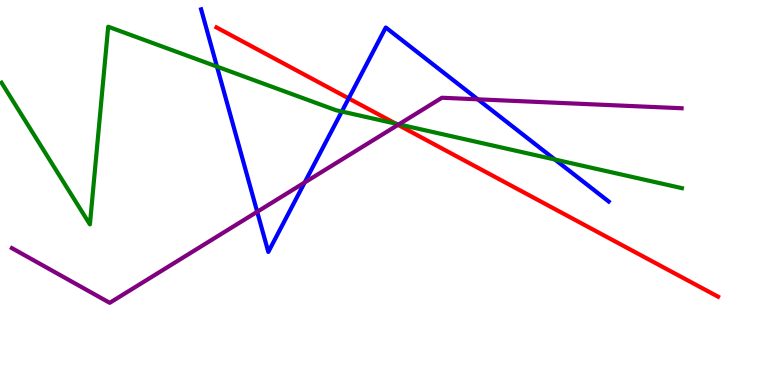[{'lines': ['blue', 'red'], 'intersections': [{'x': 4.5, 'y': 7.44}]}, {'lines': ['green', 'red'], 'intersections': [{'x': 5.11, 'y': 6.79}]}, {'lines': ['purple', 'red'], 'intersections': [{'x': 5.14, 'y': 6.76}]}, {'lines': ['blue', 'green'], 'intersections': [{'x': 2.8, 'y': 8.27}, {'x': 4.41, 'y': 7.1}, {'x': 7.16, 'y': 5.86}]}, {'lines': ['blue', 'purple'], 'intersections': [{'x': 3.32, 'y': 4.5}, {'x': 3.93, 'y': 5.26}, {'x': 6.17, 'y': 7.42}]}, {'lines': ['green', 'purple'], 'intersections': [{'x': 5.15, 'y': 6.77}]}]